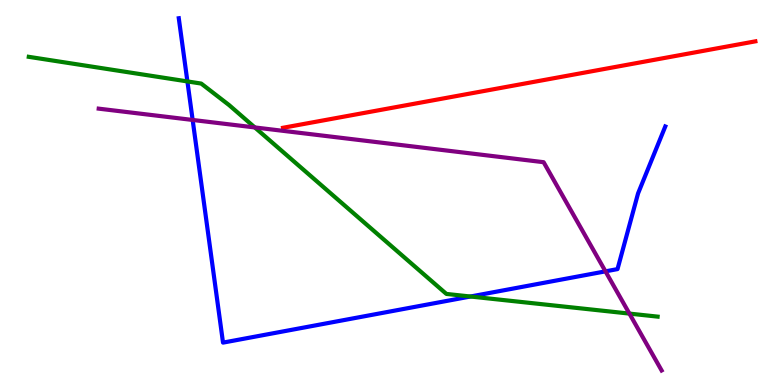[{'lines': ['blue', 'red'], 'intersections': []}, {'lines': ['green', 'red'], 'intersections': []}, {'lines': ['purple', 'red'], 'intersections': []}, {'lines': ['blue', 'green'], 'intersections': [{'x': 2.42, 'y': 7.89}, {'x': 6.07, 'y': 2.3}]}, {'lines': ['blue', 'purple'], 'intersections': [{'x': 2.49, 'y': 6.88}, {'x': 7.81, 'y': 2.95}]}, {'lines': ['green', 'purple'], 'intersections': [{'x': 3.29, 'y': 6.69}, {'x': 8.12, 'y': 1.85}]}]